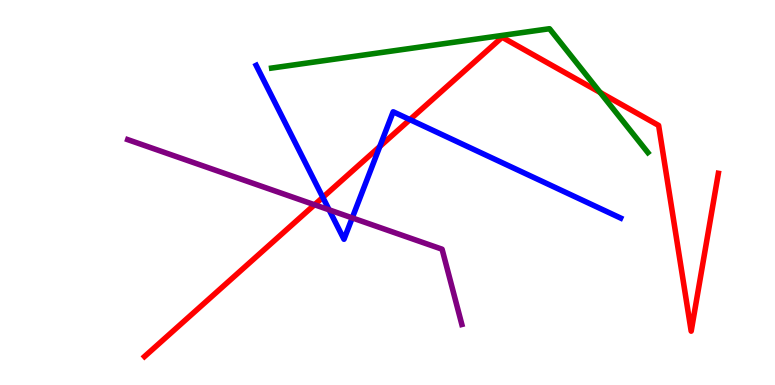[{'lines': ['blue', 'red'], 'intersections': [{'x': 4.17, 'y': 4.87}, {'x': 4.9, 'y': 6.19}, {'x': 5.29, 'y': 6.89}]}, {'lines': ['green', 'red'], 'intersections': [{'x': 7.74, 'y': 7.6}]}, {'lines': ['purple', 'red'], 'intersections': [{'x': 4.06, 'y': 4.68}]}, {'lines': ['blue', 'green'], 'intersections': []}, {'lines': ['blue', 'purple'], 'intersections': [{'x': 4.25, 'y': 4.55}, {'x': 4.55, 'y': 4.34}]}, {'lines': ['green', 'purple'], 'intersections': []}]